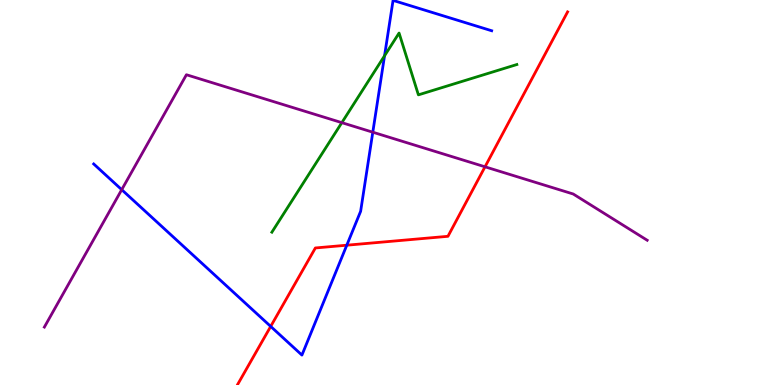[{'lines': ['blue', 'red'], 'intersections': [{'x': 3.49, 'y': 1.52}, {'x': 4.47, 'y': 3.63}]}, {'lines': ['green', 'red'], 'intersections': []}, {'lines': ['purple', 'red'], 'intersections': [{'x': 6.26, 'y': 5.67}]}, {'lines': ['blue', 'green'], 'intersections': [{'x': 4.96, 'y': 8.55}]}, {'lines': ['blue', 'purple'], 'intersections': [{'x': 1.57, 'y': 5.07}, {'x': 4.81, 'y': 6.57}]}, {'lines': ['green', 'purple'], 'intersections': [{'x': 4.41, 'y': 6.81}]}]